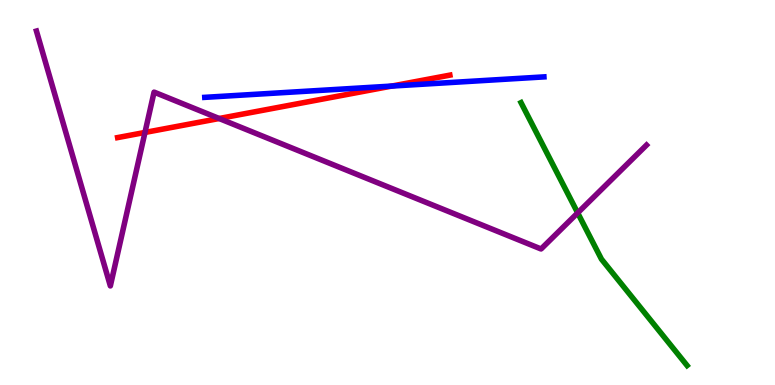[{'lines': ['blue', 'red'], 'intersections': [{'x': 5.05, 'y': 7.76}]}, {'lines': ['green', 'red'], 'intersections': []}, {'lines': ['purple', 'red'], 'intersections': [{'x': 1.87, 'y': 6.56}, {'x': 2.83, 'y': 6.92}]}, {'lines': ['blue', 'green'], 'intersections': []}, {'lines': ['blue', 'purple'], 'intersections': []}, {'lines': ['green', 'purple'], 'intersections': [{'x': 7.45, 'y': 4.47}]}]